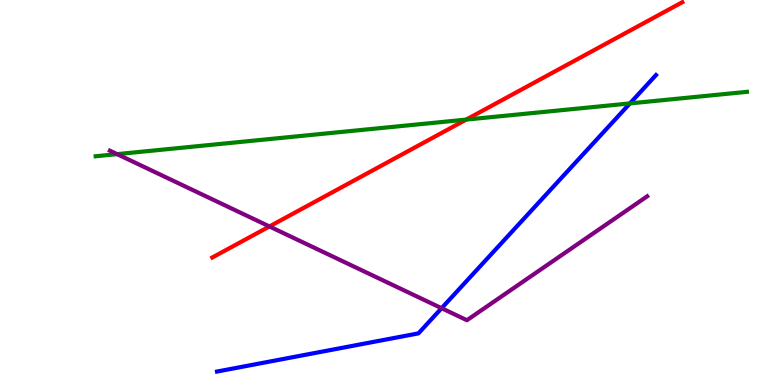[{'lines': ['blue', 'red'], 'intersections': []}, {'lines': ['green', 'red'], 'intersections': [{'x': 6.02, 'y': 6.89}]}, {'lines': ['purple', 'red'], 'intersections': [{'x': 3.48, 'y': 4.12}]}, {'lines': ['blue', 'green'], 'intersections': [{'x': 8.13, 'y': 7.31}]}, {'lines': ['blue', 'purple'], 'intersections': [{'x': 5.7, 'y': 1.99}]}, {'lines': ['green', 'purple'], 'intersections': [{'x': 1.51, 'y': 6.0}]}]